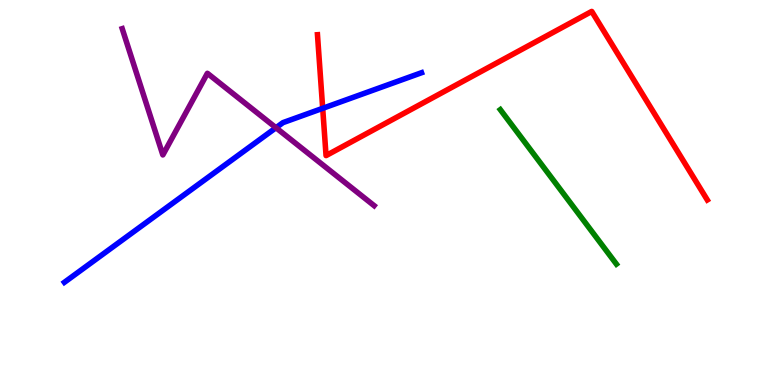[{'lines': ['blue', 'red'], 'intersections': [{'x': 4.16, 'y': 7.19}]}, {'lines': ['green', 'red'], 'intersections': []}, {'lines': ['purple', 'red'], 'intersections': []}, {'lines': ['blue', 'green'], 'intersections': []}, {'lines': ['blue', 'purple'], 'intersections': [{'x': 3.56, 'y': 6.68}]}, {'lines': ['green', 'purple'], 'intersections': []}]